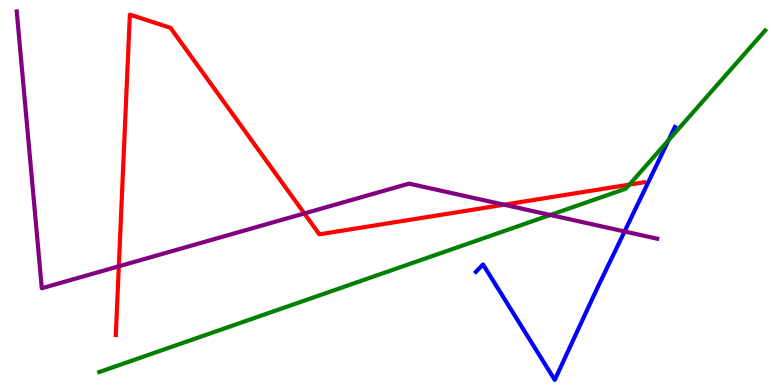[{'lines': ['blue', 'red'], 'intersections': []}, {'lines': ['green', 'red'], 'intersections': [{'x': 8.12, 'y': 5.2}]}, {'lines': ['purple', 'red'], 'intersections': [{'x': 1.53, 'y': 3.08}, {'x': 3.93, 'y': 4.46}, {'x': 6.5, 'y': 4.68}]}, {'lines': ['blue', 'green'], 'intersections': [{'x': 8.63, 'y': 6.36}]}, {'lines': ['blue', 'purple'], 'intersections': [{'x': 8.06, 'y': 3.99}]}, {'lines': ['green', 'purple'], 'intersections': [{'x': 7.1, 'y': 4.42}]}]